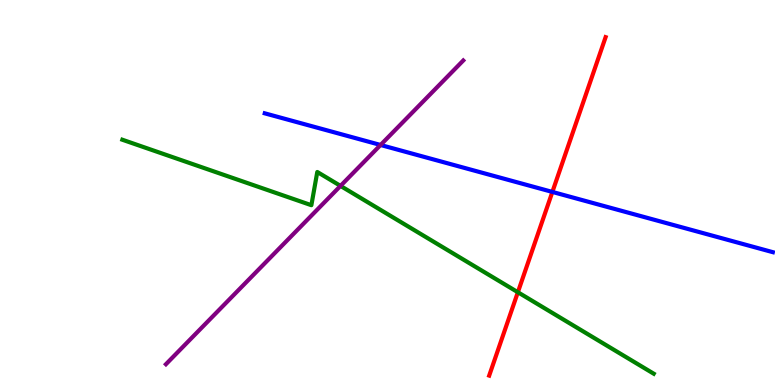[{'lines': ['blue', 'red'], 'intersections': [{'x': 7.13, 'y': 5.01}]}, {'lines': ['green', 'red'], 'intersections': [{'x': 6.68, 'y': 2.41}]}, {'lines': ['purple', 'red'], 'intersections': []}, {'lines': ['blue', 'green'], 'intersections': []}, {'lines': ['blue', 'purple'], 'intersections': [{'x': 4.91, 'y': 6.23}]}, {'lines': ['green', 'purple'], 'intersections': [{'x': 4.39, 'y': 5.17}]}]